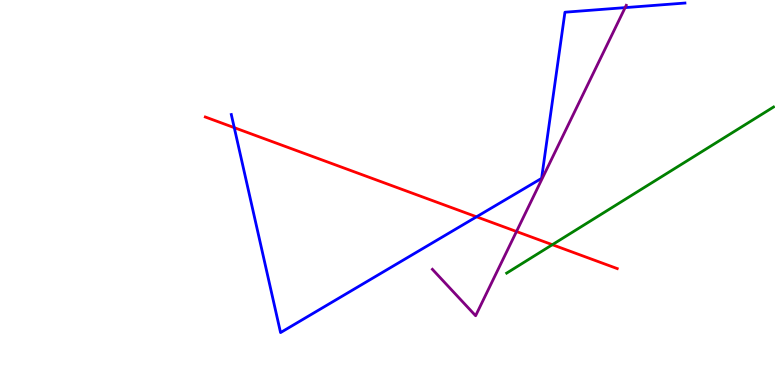[{'lines': ['blue', 'red'], 'intersections': [{'x': 3.02, 'y': 6.68}, {'x': 6.15, 'y': 4.37}]}, {'lines': ['green', 'red'], 'intersections': [{'x': 7.13, 'y': 3.64}]}, {'lines': ['purple', 'red'], 'intersections': [{'x': 6.66, 'y': 3.99}]}, {'lines': ['blue', 'green'], 'intersections': []}, {'lines': ['blue', 'purple'], 'intersections': [{'x': 8.07, 'y': 9.8}]}, {'lines': ['green', 'purple'], 'intersections': []}]